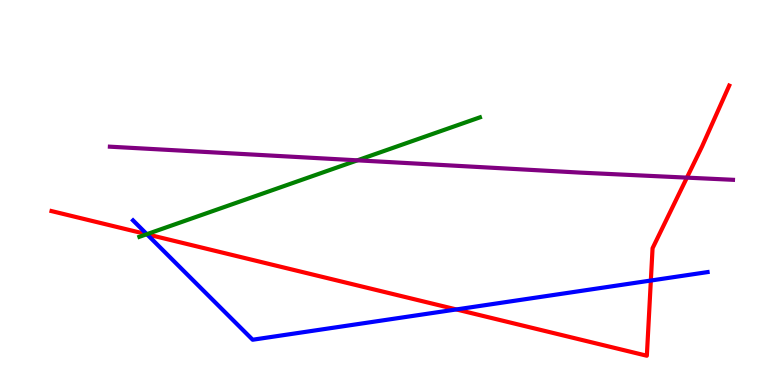[{'lines': ['blue', 'red'], 'intersections': [{'x': 1.9, 'y': 3.92}, {'x': 5.89, 'y': 1.96}, {'x': 8.4, 'y': 2.71}]}, {'lines': ['green', 'red'], 'intersections': [{'x': 1.89, 'y': 3.92}]}, {'lines': ['purple', 'red'], 'intersections': [{'x': 8.86, 'y': 5.39}]}, {'lines': ['blue', 'green'], 'intersections': [{'x': 1.89, 'y': 3.92}]}, {'lines': ['blue', 'purple'], 'intersections': []}, {'lines': ['green', 'purple'], 'intersections': [{'x': 4.61, 'y': 5.84}]}]